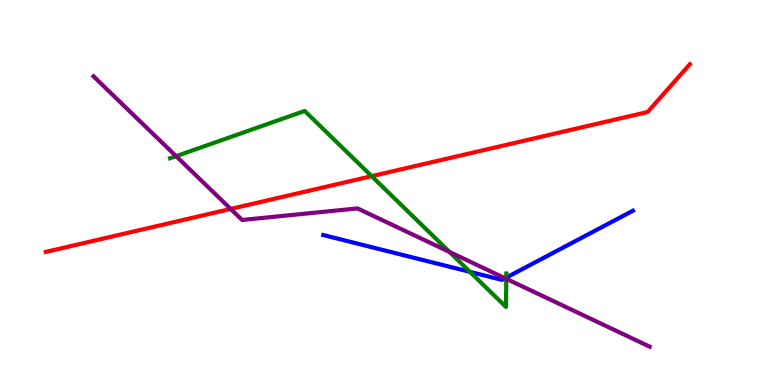[{'lines': ['blue', 'red'], 'intersections': []}, {'lines': ['green', 'red'], 'intersections': [{'x': 4.8, 'y': 5.42}]}, {'lines': ['purple', 'red'], 'intersections': [{'x': 2.98, 'y': 4.57}]}, {'lines': ['blue', 'green'], 'intersections': [{'x': 6.06, 'y': 2.94}, {'x': 6.53, 'y': 2.79}]}, {'lines': ['blue', 'purple'], 'intersections': [{'x': 6.52, 'y': 2.77}]}, {'lines': ['green', 'purple'], 'intersections': [{'x': 2.27, 'y': 5.94}, {'x': 5.8, 'y': 3.46}, {'x': 6.53, 'y': 2.76}]}]